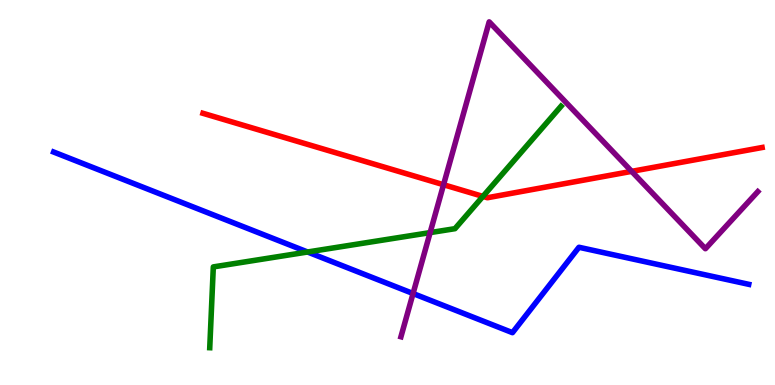[{'lines': ['blue', 'red'], 'intersections': []}, {'lines': ['green', 'red'], 'intersections': [{'x': 6.23, 'y': 4.9}]}, {'lines': ['purple', 'red'], 'intersections': [{'x': 5.72, 'y': 5.2}, {'x': 8.15, 'y': 5.55}]}, {'lines': ['blue', 'green'], 'intersections': [{'x': 3.97, 'y': 3.45}]}, {'lines': ['blue', 'purple'], 'intersections': [{'x': 5.33, 'y': 2.38}]}, {'lines': ['green', 'purple'], 'intersections': [{'x': 5.55, 'y': 3.96}]}]